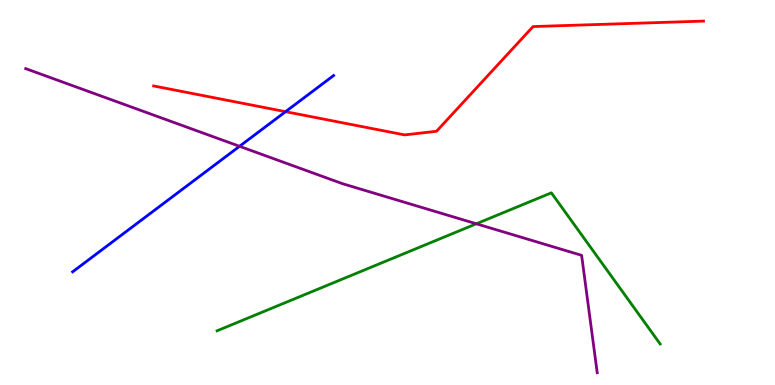[{'lines': ['blue', 'red'], 'intersections': [{'x': 3.68, 'y': 7.1}]}, {'lines': ['green', 'red'], 'intersections': []}, {'lines': ['purple', 'red'], 'intersections': []}, {'lines': ['blue', 'green'], 'intersections': []}, {'lines': ['blue', 'purple'], 'intersections': [{'x': 3.09, 'y': 6.2}]}, {'lines': ['green', 'purple'], 'intersections': [{'x': 6.15, 'y': 4.19}]}]